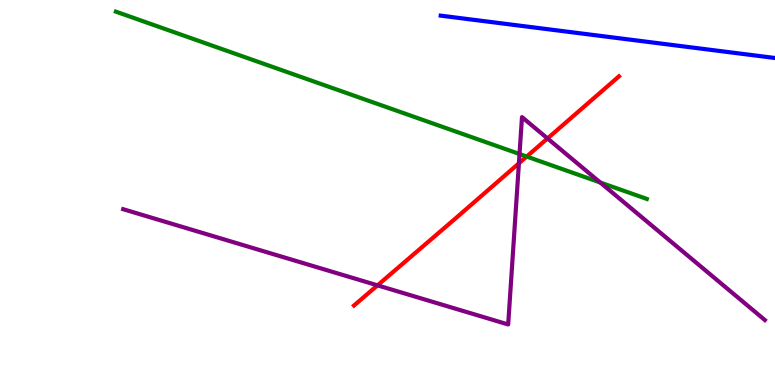[{'lines': ['blue', 'red'], 'intersections': []}, {'lines': ['green', 'red'], 'intersections': [{'x': 6.8, 'y': 5.93}]}, {'lines': ['purple', 'red'], 'intersections': [{'x': 4.87, 'y': 2.59}, {'x': 6.7, 'y': 5.76}, {'x': 7.06, 'y': 6.4}]}, {'lines': ['blue', 'green'], 'intersections': []}, {'lines': ['blue', 'purple'], 'intersections': []}, {'lines': ['green', 'purple'], 'intersections': [{'x': 6.7, 'y': 6.0}, {'x': 7.74, 'y': 5.26}]}]